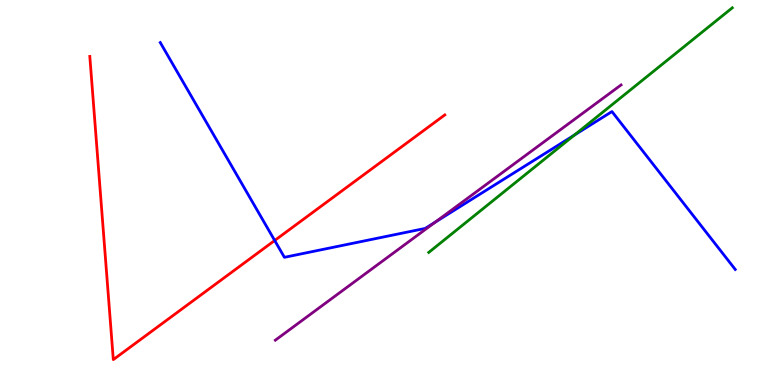[{'lines': ['blue', 'red'], 'intersections': [{'x': 3.54, 'y': 3.75}]}, {'lines': ['green', 'red'], 'intersections': []}, {'lines': ['purple', 'red'], 'intersections': []}, {'lines': ['blue', 'green'], 'intersections': [{'x': 7.41, 'y': 6.49}]}, {'lines': ['blue', 'purple'], 'intersections': [{'x': 5.62, 'y': 4.23}]}, {'lines': ['green', 'purple'], 'intersections': []}]